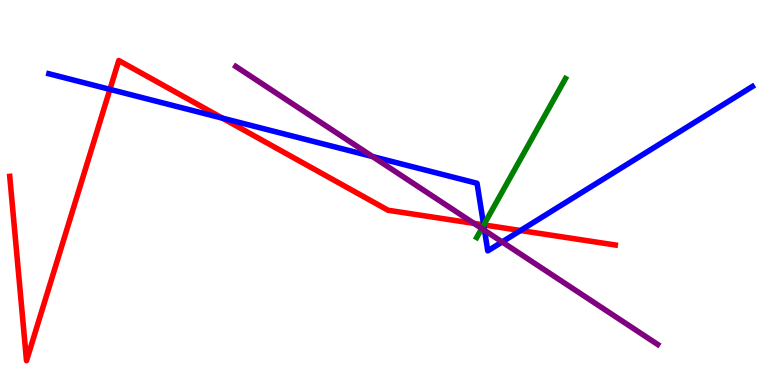[{'lines': ['blue', 'red'], 'intersections': [{'x': 1.42, 'y': 7.68}, {'x': 2.87, 'y': 6.93}, {'x': 6.24, 'y': 4.16}, {'x': 6.72, 'y': 4.01}]}, {'lines': ['green', 'red'], 'intersections': [{'x': 6.24, 'y': 4.16}]}, {'lines': ['purple', 'red'], 'intersections': [{'x': 6.12, 'y': 4.2}]}, {'lines': ['blue', 'green'], 'intersections': [{'x': 6.24, 'y': 4.15}]}, {'lines': ['blue', 'purple'], 'intersections': [{'x': 4.81, 'y': 5.93}, {'x': 6.25, 'y': 4.02}, {'x': 6.48, 'y': 3.72}]}, {'lines': ['green', 'purple'], 'intersections': [{'x': 6.22, 'y': 4.06}]}]